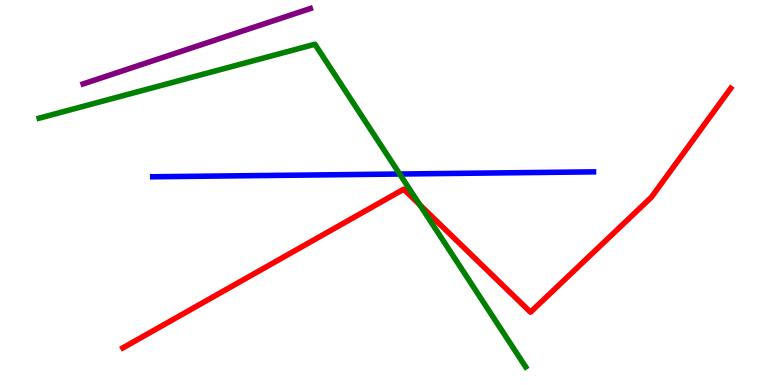[{'lines': ['blue', 'red'], 'intersections': []}, {'lines': ['green', 'red'], 'intersections': [{'x': 5.42, 'y': 4.68}]}, {'lines': ['purple', 'red'], 'intersections': []}, {'lines': ['blue', 'green'], 'intersections': [{'x': 5.16, 'y': 5.48}]}, {'lines': ['blue', 'purple'], 'intersections': []}, {'lines': ['green', 'purple'], 'intersections': []}]